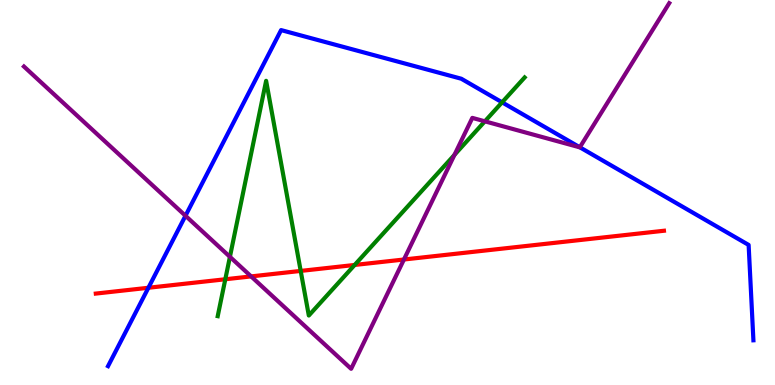[{'lines': ['blue', 'red'], 'intersections': [{'x': 1.91, 'y': 2.53}]}, {'lines': ['green', 'red'], 'intersections': [{'x': 2.91, 'y': 2.75}, {'x': 3.88, 'y': 2.96}, {'x': 4.58, 'y': 3.12}]}, {'lines': ['purple', 'red'], 'intersections': [{'x': 3.24, 'y': 2.82}, {'x': 5.21, 'y': 3.26}]}, {'lines': ['blue', 'green'], 'intersections': [{'x': 6.48, 'y': 7.34}]}, {'lines': ['blue', 'purple'], 'intersections': [{'x': 2.39, 'y': 4.4}, {'x': 7.48, 'y': 6.17}]}, {'lines': ['green', 'purple'], 'intersections': [{'x': 2.97, 'y': 3.33}, {'x': 5.86, 'y': 5.98}, {'x': 6.26, 'y': 6.85}]}]